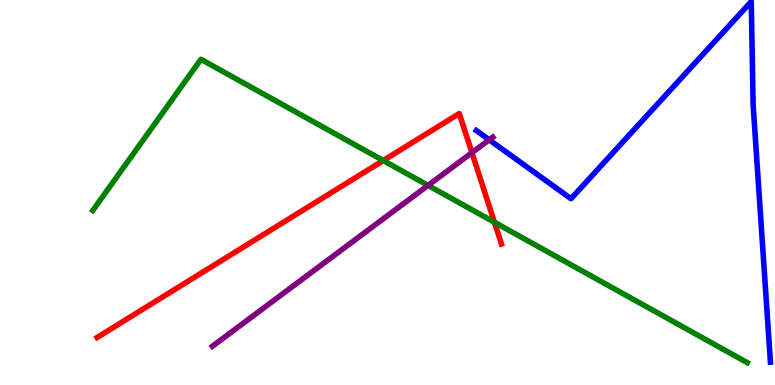[{'lines': ['blue', 'red'], 'intersections': []}, {'lines': ['green', 'red'], 'intersections': [{'x': 4.95, 'y': 5.83}, {'x': 6.38, 'y': 4.23}]}, {'lines': ['purple', 'red'], 'intersections': [{'x': 6.09, 'y': 6.03}]}, {'lines': ['blue', 'green'], 'intersections': []}, {'lines': ['blue', 'purple'], 'intersections': [{'x': 6.31, 'y': 6.37}]}, {'lines': ['green', 'purple'], 'intersections': [{'x': 5.52, 'y': 5.18}]}]